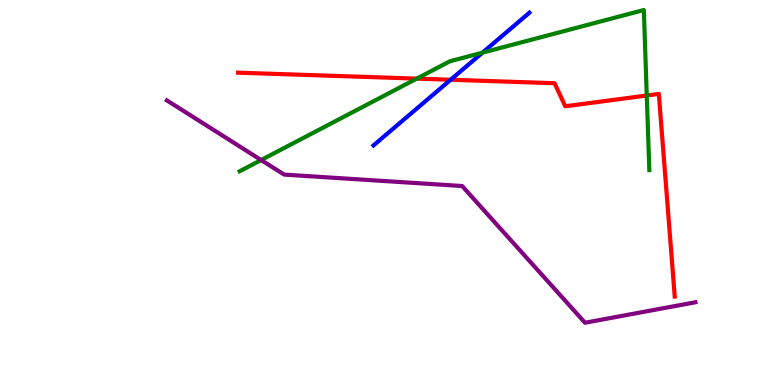[{'lines': ['blue', 'red'], 'intersections': [{'x': 5.81, 'y': 7.93}]}, {'lines': ['green', 'red'], 'intersections': [{'x': 5.38, 'y': 7.96}, {'x': 8.35, 'y': 7.52}]}, {'lines': ['purple', 'red'], 'intersections': []}, {'lines': ['blue', 'green'], 'intersections': [{'x': 6.23, 'y': 8.63}]}, {'lines': ['blue', 'purple'], 'intersections': []}, {'lines': ['green', 'purple'], 'intersections': [{'x': 3.37, 'y': 5.84}]}]